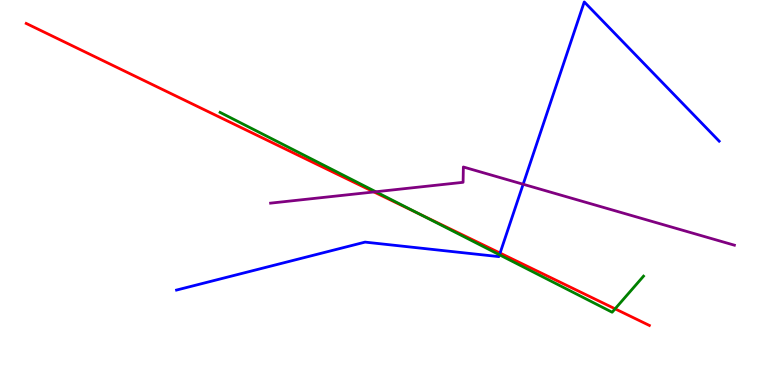[{'lines': ['blue', 'red'], 'intersections': [{'x': 6.45, 'y': 3.43}]}, {'lines': ['green', 'red'], 'intersections': [{'x': 5.41, 'y': 4.44}, {'x': 7.94, 'y': 1.98}]}, {'lines': ['purple', 'red'], 'intersections': [{'x': 4.83, 'y': 5.01}]}, {'lines': ['blue', 'green'], 'intersections': [{'x': 6.45, 'y': 3.38}]}, {'lines': ['blue', 'purple'], 'intersections': [{'x': 6.75, 'y': 5.21}]}, {'lines': ['green', 'purple'], 'intersections': [{'x': 4.85, 'y': 5.02}]}]